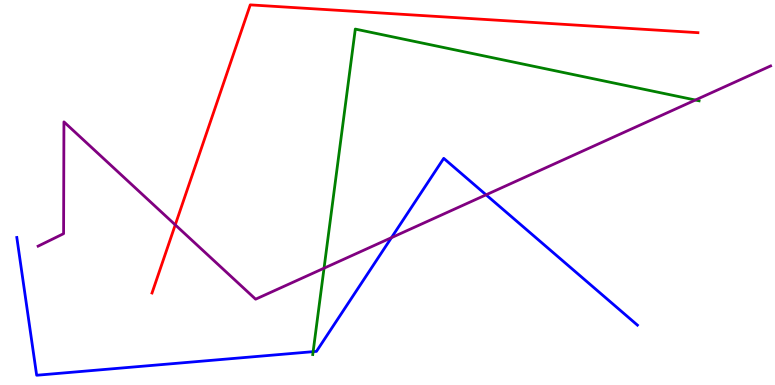[{'lines': ['blue', 'red'], 'intersections': []}, {'lines': ['green', 'red'], 'intersections': []}, {'lines': ['purple', 'red'], 'intersections': [{'x': 2.26, 'y': 4.16}]}, {'lines': ['blue', 'green'], 'intersections': [{'x': 4.04, 'y': 0.866}]}, {'lines': ['blue', 'purple'], 'intersections': [{'x': 5.05, 'y': 3.83}, {'x': 6.27, 'y': 4.94}]}, {'lines': ['green', 'purple'], 'intersections': [{'x': 4.18, 'y': 3.03}, {'x': 8.97, 'y': 7.4}]}]